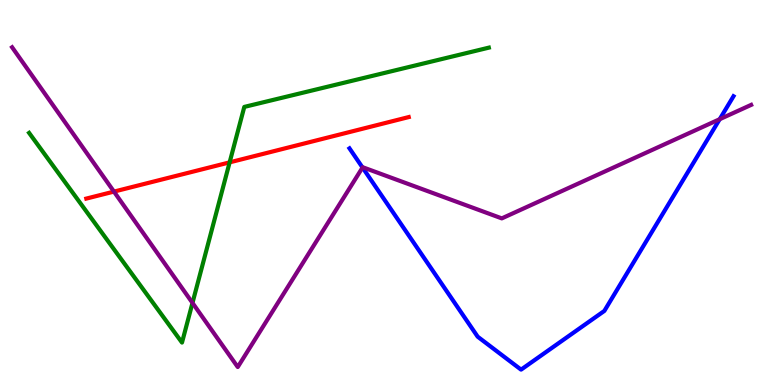[{'lines': ['blue', 'red'], 'intersections': []}, {'lines': ['green', 'red'], 'intersections': [{'x': 2.96, 'y': 5.78}]}, {'lines': ['purple', 'red'], 'intersections': [{'x': 1.47, 'y': 5.02}]}, {'lines': ['blue', 'green'], 'intersections': []}, {'lines': ['blue', 'purple'], 'intersections': [{'x': 4.68, 'y': 5.65}, {'x': 9.29, 'y': 6.9}]}, {'lines': ['green', 'purple'], 'intersections': [{'x': 2.48, 'y': 2.13}]}]